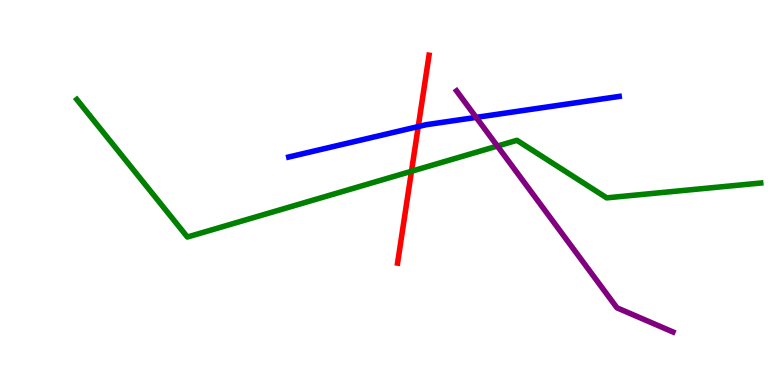[{'lines': ['blue', 'red'], 'intersections': [{'x': 5.4, 'y': 6.71}]}, {'lines': ['green', 'red'], 'intersections': [{'x': 5.31, 'y': 5.55}]}, {'lines': ['purple', 'red'], 'intersections': []}, {'lines': ['blue', 'green'], 'intersections': []}, {'lines': ['blue', 'purple'], 'intersections': [{'x': 6.14, 'y': 6.95}]}, {'lines': ['green', 'purple'], 'intersections': [{'x': 6.42, 'y': 6.21}]}]